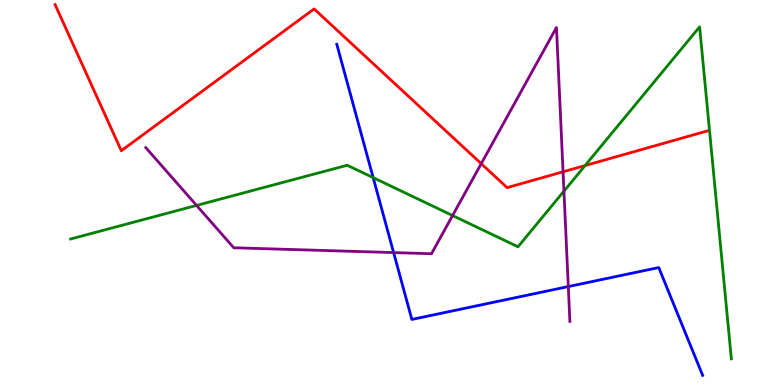[{'lines': ['blue', 'red'], 'intersections': []}, {'lines': ['green', 'red'], 'intersections': [{'x': 7.55, 'y': 5.7}]}, {'lines': ['purple', 'red'], 'intersections': [{'x': 6.21, 'y': 5.75}, {'x': 7.27, 'y': 5.54}]}, {'lines': ['blue', 'green'], 'intersections': [{'x': 4.82, 'y': 5.39}]}, {'lines': ['blue', 'purple'], 'intersections': [{'x': 5.08, 'y': 3.44}, {'x': 7.33, 'y': 2.56}]}, {'lines': ['green', 'purple'], 'intersections': [{'x': 2.54, 'y': 4.66}, {'x': 5.84, 'y': 4.4}, {'x': 7.28, 'y': 5.04}]}]